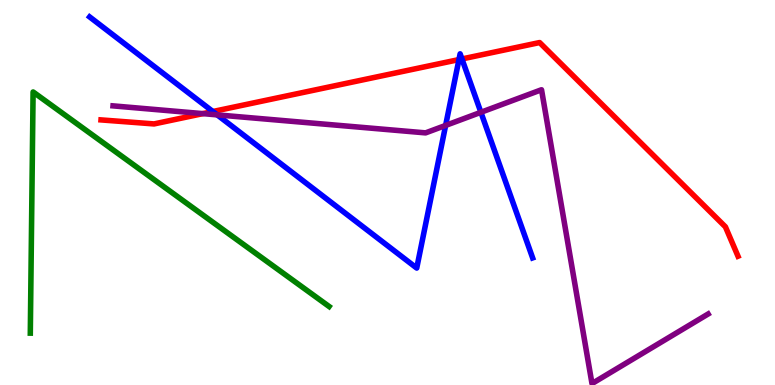[{'lines': ['blue', 'red'], 'intersections': [{'x': 2.75, 'y': 7.1}, {'x': 5.92, 'y': 8.45}, {'x': 5.96, 'y': 8.47}]}, {'lines': ['green', 'red'], 'intersections': []}, {'lines': ['purple', 'red'], 'intersections': [{'x': 2.62, 'y': 7.05}]}, {'lines': ['blue', 'green'], 'intersections': []}, {'lines': ['blue', 'purple'], 'intersections': [{'x': 2.8, 'y': 7.02}, {'x': 5.75, 'y': 6.74}, {'x': 6.21, 'y': 7.08}]}, {'lines': ['green', 'purple'], 'intersections': []}]